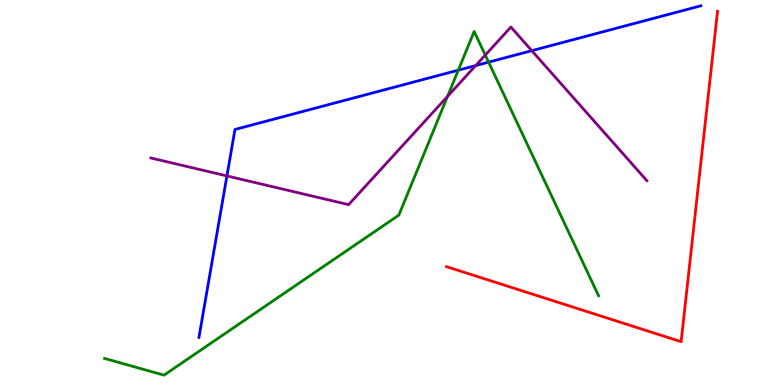[{'lines': ['blue', 'red'], 'intersections': []}, {'lines': ['green', 'red'], 'intersections': []}, {'lines': ['purple', 'red'], 'intersections': []}, {'lines': ['blue', 'green'], 'intersections': [{'x': 5.91, 'y': 8.18}, {'x': 6.3, 'y': 8.39}]}, {'lines': ['blue', 'purple'], 'intersections': [{'x': 2.93, 'y': 5.43}, {'x': 6.14, 'y': 8.3}, {'x': 6.86, 'y': 8.68}]}, {'lines': ['green', 'purple'], 'intersections': [{'x': 5.77, 'y': 7.5}, {'x': 6.26, 'y': 8.57}]}]